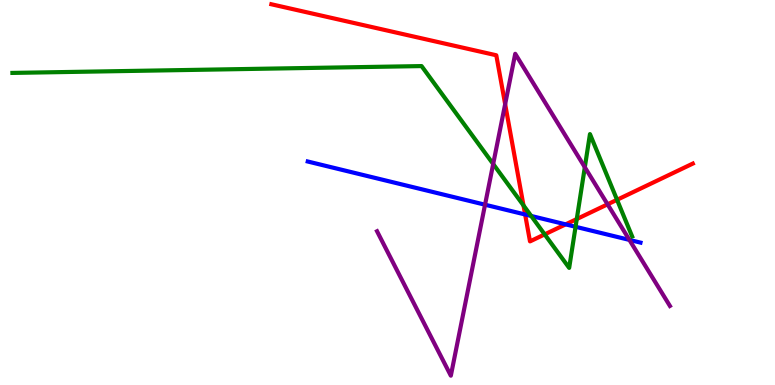[{'lines': ['blue', 'red'], 'intersections': [{'x': 6.78, 'y': 4.43}, {'x': 7.3, 'y': 4.17}]}, {'lines': ['green', 'red'], 'intersections': [{'x': 6.75, 'y': 4.66}, {'x': 7.03, 'y': 3.91}, {'x': 7.44, 'y': 4.31}, {'x': 7.96, 'y': 4.81}]}, {'lines': ['purple', 'red'], 'intersections': [{'x': 6.52, 'y': 7.29}, {'x': 7.84, 'y': 4.69}]}, {'lines': ['blue', 'green'], 'intersections': [{'x': 6.85, 'y': 4.39}, {'x': 7.43, 'y': 4.11}]}, {'lines': ['blue', 'purple'], 'intersections': [{'x': 6.26, 'y': 4.68}, {'x': 8.12, 'y': 3.77}]}, {'lines': ['green', 'purple'], 'intersections': [{'x': 6.36, 'y': 5.74}, {'x': 7.55, 'y': 5.66}]}]